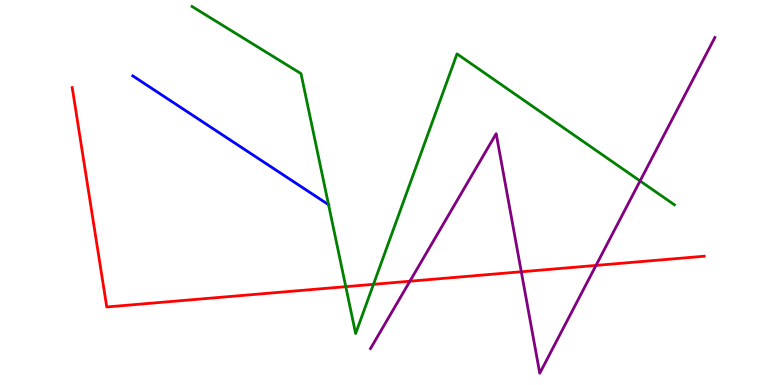[{'lines': ['blue', 'red'], 'intersections': []}, {'lines': ['green', 'red'], 'intersections': [{'x': 4.46, 'y': 2.55}, {'x': 4.82, 'y': 2.62}]}, {'lines': ['purple', 'red'], 'intersections': [{'x': 5.29, 'y': 2.7}, {'x': 6.73, 'y': 2.94}, {'x': 7.69, 'y': 3.11}]}, {'lines': ['blue', 'green'], 'intersections': [{'x': 4.24, 'y': 4.68}]}, {'lines': ['blue', 'purple'], 'intersections': []}, {'lines': ['green', 'purple'], 'intersections': [{'x': 8.26, 'y': 5.3}]}]